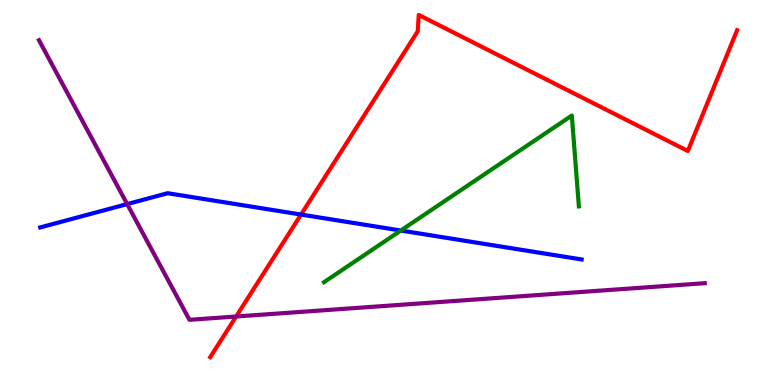[{'lines': ['blue', 'red'], 'intersections': [{'x': 3.88, 'y': 4.43}]}, {'lines': ['green', 'red'], 'intersections': []}, {'lines': ['purple', 'red'], 'intersections': [{'x': 3.05, 'y': 1.78}]}, {'lines': ['blue', 'green'], 'intersections': [{'x': 5.17, 'y': 4.01}]}, {'lines': ['blue', 'purple'], 'intersections': [{'x': 1.64, 'y': 4.7}]}, {'lines': ['green', 'purple'], 'intersections': []}]